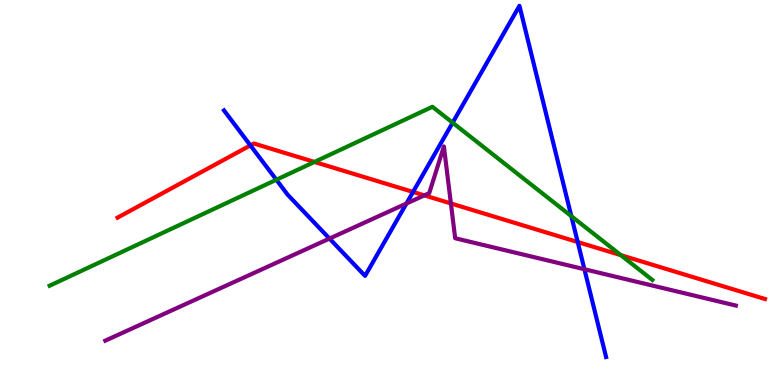[{'lines': ['blue', 'red'], 'intersections': [{'x': 3.23, 'y': 6.22}, {'x': 5.33, 'y': 5.01}, {'x': 7.45, 'y': 3.71}]}, {'lines': ['green', 'red'], 'intersections': [{'x': 4.06, 'y': 5.79}, {'x': 8.01, 'y': 3.37}]}, {'lines': ['purple', 'red'], 'intersections': [{'x': 5.48, 'y': 4.93}, {'x': 5.82, 'y': 4.72}]}, {'lines': ['blue', 'green'], 'intersections': [{'x': 3.57, 'y': 5.33}, {'x': 5.84, 'y': 6.81}, {'x': 7.37, 'y': 4.39}]}, {'lines': ['blue', 'purple'], 'intersections': [{'x': 4.25, 'y': 3.8}, {'x': 5.24, 'y': 4.71}, {'x': 7.54, 'y': 3.01}]}, {'lines': ['green', 'purple'], 'intersections': []}]